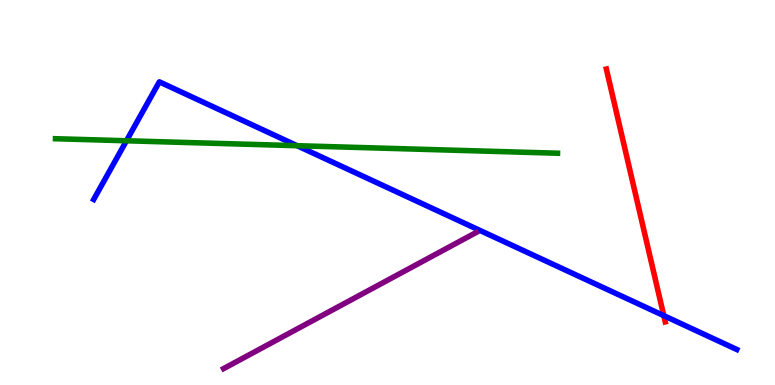[{'lines': ['blue', 'red'], 'intersections': [{'x': 8.57, 'y': 1.8}]}, {'lines': ['green', 'red'], 'intersections': []}, {'lines': ['purple', 'red'], 'intersections': []}, {'lines': ['blue', 'green'], 'intersections': [{'x': 1.63, 'y': 6.34}, {'x': 3.83, 'y': 6.22}]}, {'lines': ['blue', 'purple'], 'intersections': []}, {'lines': ['green', 'purple'], 'intersections': []}]